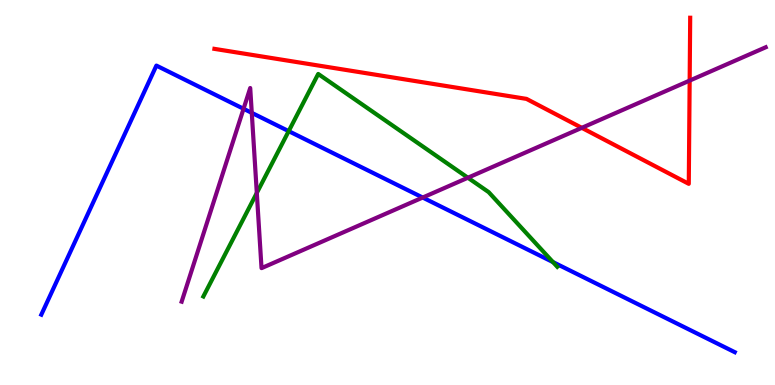[{'lines': ['blue', 'red'], 'intersections': []}, {'lines': ['green', 'red'], 'intersections': []}, {'lines': ['purple', 'red'], 'intersections': [{'x': 7.51, 'y': 6.68}, {'x': 8.9, 'y': 7.91}]}, {'lines': ['blue', 'green'], 'intersections': [{'x': 3.73, 'y': 6.59}, {'x': 7.14, 'y': 3.19}]}, {'lines': ['blue', 'purple'], 'intersections': [{'x': 3.14, 'y': 7.17}, {'x': 3.25, 'y': 7.07}, {'x': 5.45, 'y': 4.87}]}, {'lines': ['green', 'purple'], 'intersections': [{'x': 3.31, 'y': 4.99}, {'x': 6.04, 'y': 5.38}]}]